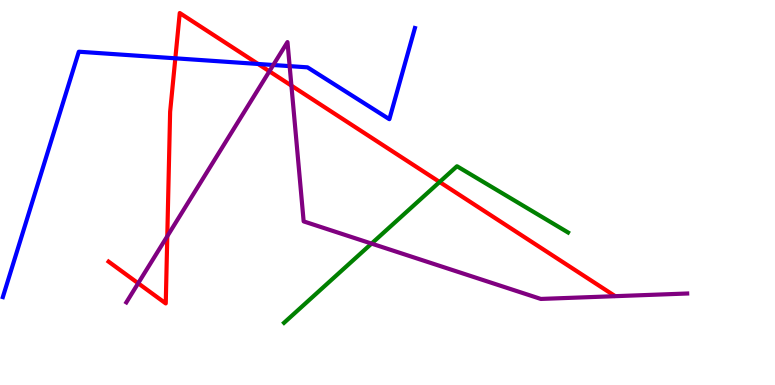[{'lines': ['blue', 'red'], 'intersections': [{'x': 2.26, 'y': 8.49}, {'x': 3.33, 'y': 8.34}]}, {'lines': ['green', 'red'], 'intersections': [{'x': 5.67, 'y': 5.27}]}, {'lines': ['purple', 'red'], 'intersections': [{'x': 1.78, 'y': 2.64}, {'x': 2.16, 'y': 3.86}, {'x': 3.48, 'y': 8.15}, {'x': 3.76, 'y': 7.78}]}, {'lines': ['blue', 'green'], 'intersections': []}, {'lines': ['blue', 'purple'], 'intersections': [{'x': 3.53, 'y': 8.31}, {'x': 3.74, 'y': 8.28}]}, {'lines': ['green', 'purple'], 'intersections': [{'x': 4.79, 'y': 3.67}]}]